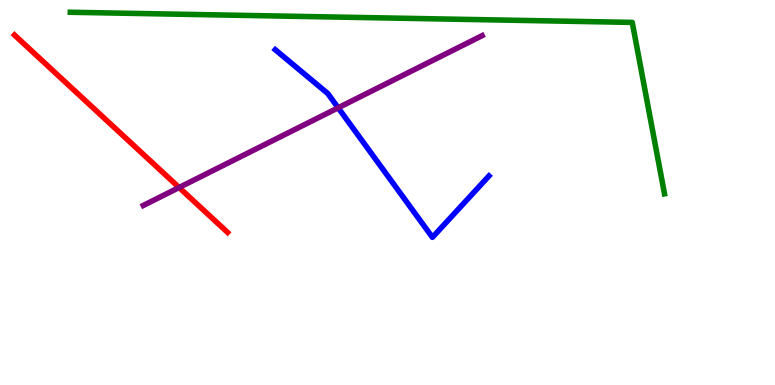[{'lines': ['blue', 'red'], 'intersections': []}, {'lines': ['green', 'red'], 'intersections': []}, {'lines': ['purple', 'red'], 'intersections': [{'x': 2.31, 'y': 5.13}]}, {'lines': ['blue', 'green'], 'intersections': []}, {'lines': ['blue', 'purple'], 'intersections': [{'x': 4.36, 'y': 7.2}]}, {'lines': ['green', 'purple'], 'intersections': []}]